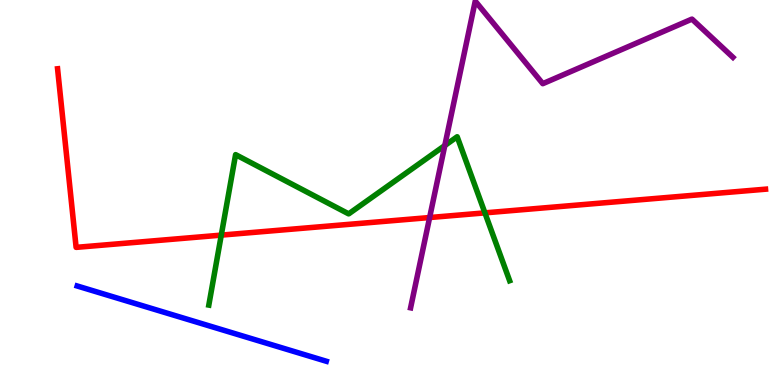[{'lines': ['blue', 'red'], 'intersections': []}, {'lines': ['green', 'red'], 'intersections': [{'x': 2.86, 'y': 3.89}, {'x': 6.26, 'y': 4.47}]}, {'lines': ['purple', 'red'], 'intersections': [{'x': 5.54, 'y': 4.35}]}, {'lines': ['blue', 'green'], 'intersections': []}, {'lines': ['blue', 'purple'], 'intersections': []}, {'lines': ['green', 'purple'], 'intersections': [{'x': 5.74, 'y': 6.22}]}]